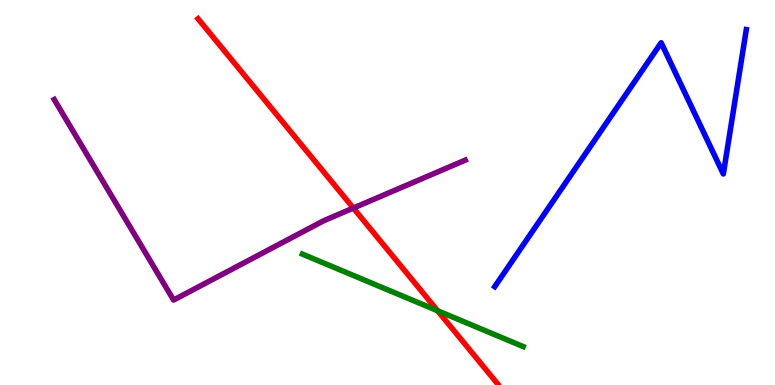[{'lines': ['blue', 'red'], 'intersections': []}, {'lines': ['green', 'red'], 'intersections': [{'x': 5.65, 'y': 1.93}]}, {'lines': ['purple', 'red'], 'intersections': [{'x': 4.56, 'y': 4.6}]}, {'lines': ['blue', 'green'], 'intersections': []}, {'lines': ['blue', 'purple'], 'intersections': []}, {'lines': ['green', 'purple'], 'intersections': []}]